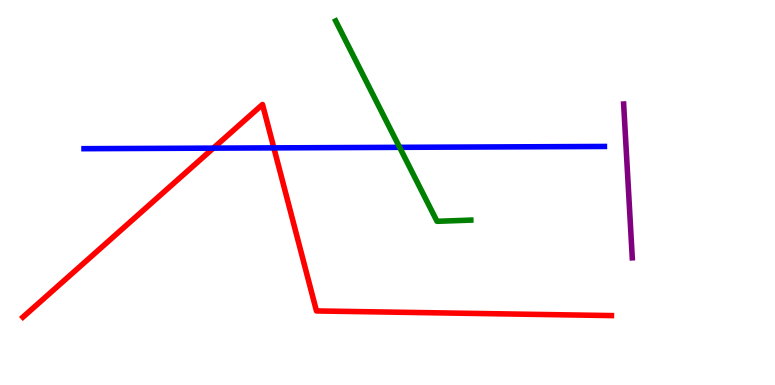[{'lines': ['blue', 'red'], 'intersections': [{'x': 2.75, 'y': 6.15}, {'x': 3.53, 'y': 6.16}]}, {'lines': ['green', 'red'], 'intersections': []}, {'lines': ['purple', 'red'], 'intersections': []}, {'lines': ['blue', 'green'], 'intersections': [{'x': 5.16, 'y': 6.17}]}, {'lines': ['blue', 'purple'], 'intersections': []}, {'lines': ['green', 'purple'], 'intersections': []}]